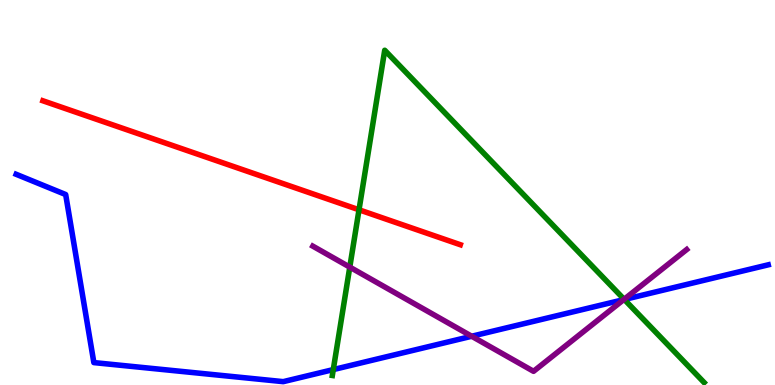[{'lines': ['blue', 'red'], 'intersections': []}, {'lines': ['green', 'red'], 'intersections': [{'x': 4.63, 'y': 4.55}]}, {'lines': ['purple', 'red'], 'intersections': []}, {'lines': ['blue', 'green'], 'intersections': [{'x': 4.3, 'y': 0.4}, {'x': 8.06, 'y': 2.22}]}, {'lines': ['blue', 'purple'], 'intersections': [{'x': 6.09, 'y': 1.27}, {'x': 8.05, 'y': 2.22}]}, {'lines': ['green', 'purple'], 'intersections': [{'x': 4.51, 'y': 3.06}, {'x': 8.05, 'y': 2.23}]}]